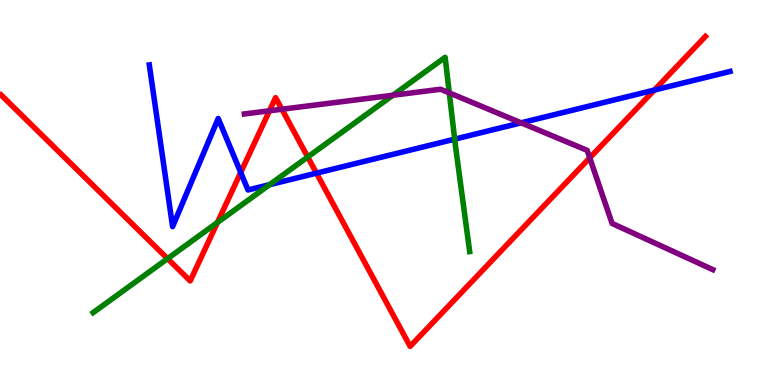[{'lines': ['blue', 'red'], 'intersections': [{'x': 3.11, 'y': 5.52}, {'x': 4.08, 'y': 5.5}, {'x': 8.44, 'y': 7.66}]}, {'lines': ['green', 'red'], 'intersections': [{'x': 2.16, 'y': 3.28}, {'x': 2.81, 'y': 4.22}, {'x': 3.97, 'y': 5.92}]}, {'lines': ['purple', 'red'], 'intersections': [{'x': 3.48, 'y': 7.12}, {'x': 3.64, 'y': 7.16}, {'x': 7.61, 'y': 5.9}]}, {'lines': ['blue', 'green'], 'intersections': [{'x': 3.48, 'y': 5.2}, {'x': 5.87, 'y': 6.39}]}, {'lines': ['blue', 'purple'], 'intersections': [{'x': 6.72, 'y': 6.81}]}, {'lines': ['green', 'purple'], 'intersections': [{'x': 5.07, 'y': 7.53}, {'x': 5.8, 'y': 7.59}]}]